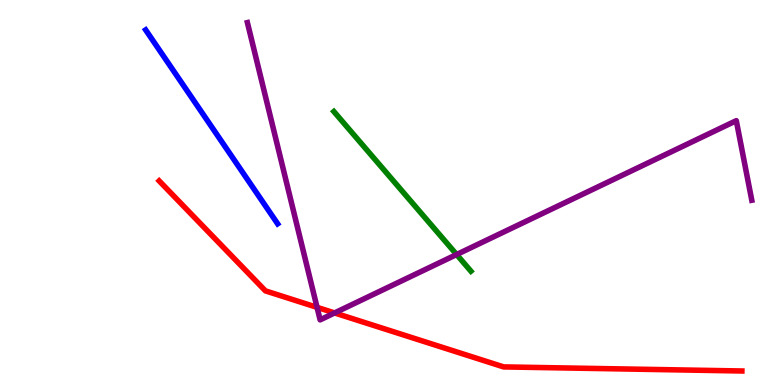[{'lines': ['blue', 'red'], 'intersections': []}, {'lines': ['green', 'red'], 'intersections': []}, {'lines': ['purple', 'red'], 'intersections': [{'x': 4.09, 'y': 2.02}, {'x': 4.32, 'y': 1.87}]}, {'lines': ['blue', 'green'], 'intersections': []}, {'lines': ['blue', 'purple'], 'intersections': []}, {'lines': ['green', 'purple'], 'intersections': [{'x': 5.89, 'y': 3.39}]}]